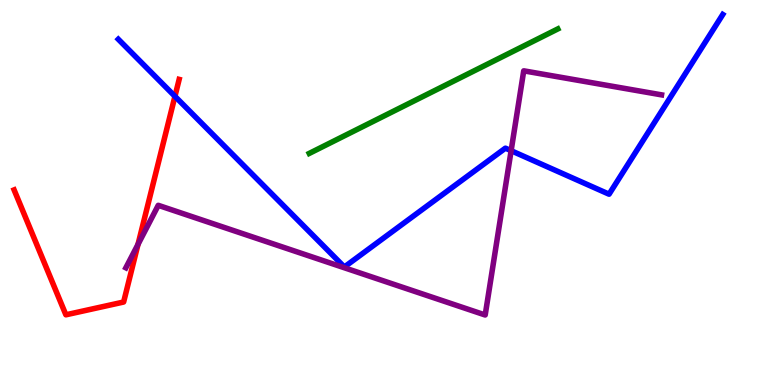[{'lines': ['blue', 'red'], 'intersections': [{'x': 2.26, 'y': 7.5}]}, {'lines': ['green', 'red'], 'intersections': []}, {'lines': ['purple', 'red'], 'intersections': [{'x': 1.78, 'y': 3.65}]}, {'lines': ['blue', 'green'], 'intersections': []}, {'lines': ['blue', 'purple'], 'intersections': [{'x': 6.6, 'y': 6.09}]}, {'lines': ['green', 'purple'], 'intersections': []}]